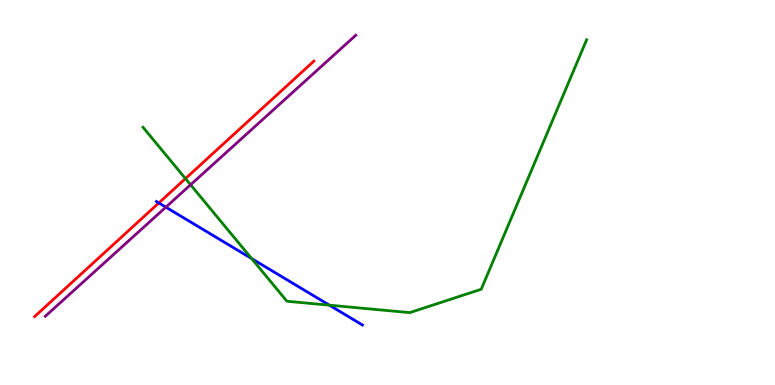[{'lines': ['blue', 'red'], 'intersections': [{'x': 2.05, 'y': 4.73}]}, {'lines': ['green', 'red'], 'intersections': [{'x': 2.39, 'y': 5.36}]}, {'lines': ['purple', 'red'], 'intersections': []}, {'lines': ['blue', 'green'], 'intersections': [{'x': 3.25, 'y': 3.28}, {'x': 4.25, 'y': 2.07}]}, {'lines': ['blue', 'purple'], 'intersections': [{'x': 2.14, 'y': 4.62}]}, {'lines': ['green', 'purple'], 'intersections': [{'x': 2.46, 'y': 5.2}]}]